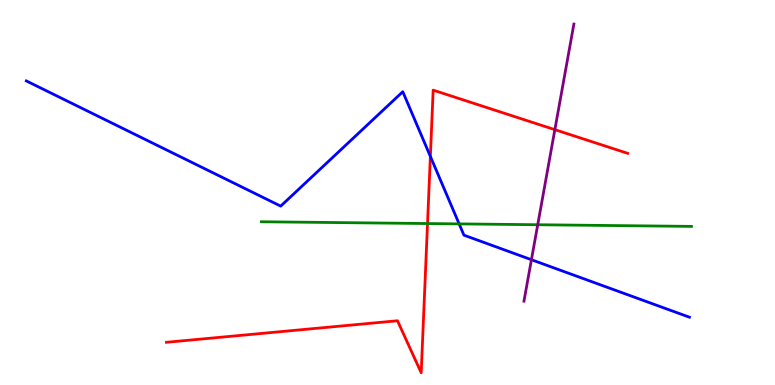[{'lines': ['blue', 'red'], 'intersections': [{'x': 5.55, 'y': 5.94}]}, {'lines': ['green', 'red'], 'intersections': [{'x': 5.52, 'y': 4.19}]}, {'lines': ['purple', 'red'], 'intersections': [{'x': 7.16, 'y': 6.63}]}, {'lines': ['blue', 'green'], 'intersections': [{'x': 5.92, 'y': 4.18}]}, {'lines': ['blue', 'purple'], 'intersections': [{'x': 6.86, 'y': 3.25}]}, {'lines': ['green', 'purple'], 'intersections': [{'x': 6.94, 'y': 4.16}]}]